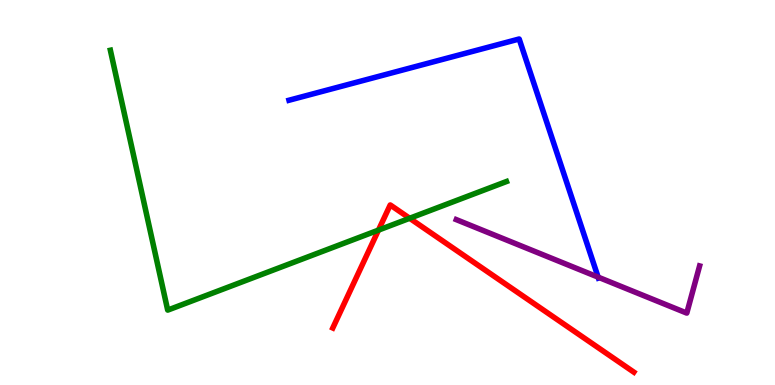[{'lines': ['blue', 'red'], 'intersections': []}, {'lines': ['green', 'red'], 'intersections': [{'x': 4.88, 'y': 4.02}, {'x': 5.29, 'y': 4.33}]}, {'lines': ['purple', 'red'], 'intersections': []}, {'lines': ['blue', 'green'], 'intersections': []}, {'lines': ['blue', 'purple'], 'intersections': [{'x': 7.72, 'y': 2.8}]}, {'lines': ['green', 'purple'], 'intersections': []}]